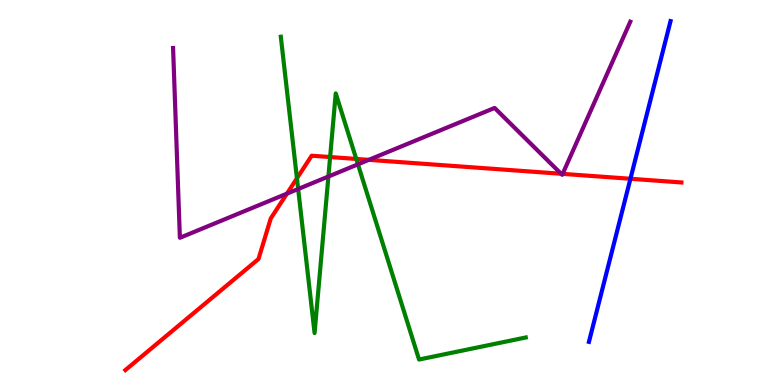[{'lines': ['blue', 'red'], 'intersections': [{'x': 8.13, 'y': 5.36}]}, {'lines': ['green', 'red'], 'intersections': [{'x': 3.83, 'y': 5.37}, {'x': 4.26, 'y': 5.92}, {'x': 4.6, 'y': 5.87}]}, {'lines': ['purple', 'red'], 'intersections': [{'x': 3.7, 'y': 4.97}, {'x': 4.76, 'y': 5.85}, {'x': 7.24, 'y': 5.49}, {'x': 7.26, 'y': 5.48}]}, {'lines': ['blue', 'green'], 'intersections': []}, {'lines': ['blue', 'purple'], 'intersections': []}, {'lines': ['green', 'purple'], 'intersections': [{'x': 3.85, 'y': 5.09}, {'x': 4.24, 'y': 5.42}, {'x': 4.62, 'y': 5.73}]}]